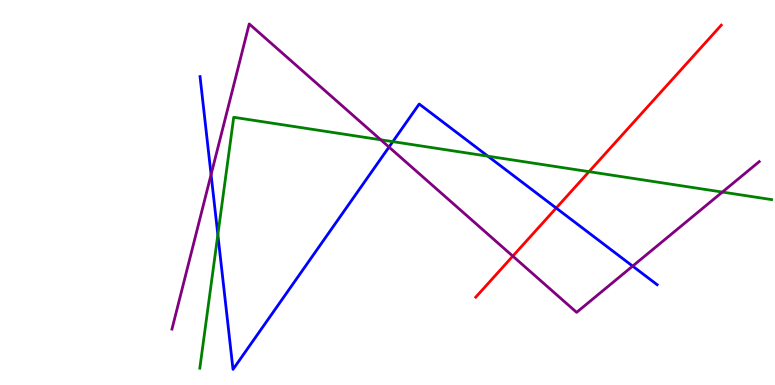[{'lines': ['blue', 'red'], 'intersections': [{'x': 7.18, 'y': 4.6}]}, {'lines': ['green', 'red'], 'intersections': [{'x': 7.6, 'y': 5.54}]}, {'lines': ['purple', 'red'], 'intersections': [{'x': 6.62, 'y': 3.35}]}, {'lines': ['blue', 'green'], 'intersections': [{'x': 2.81, 'y': 3.9}, {'x': 5.07, 'y': 6.32}, {'x': 6.3, 'y': 5.94}]}, {'lines': ['blue', 'purple'], 'intersections': [{'x': 2.72, 'y': 5.46}, {'x': 5.02, 'y': 6.18}, {'x': 8.16, 'y': 3.09}]}, {'lines': ['green', 'purple'], 'intersections': [{'x': 4.91, 'y': 6.37}, {'x': 9.32, 'y': 5.01}]}]